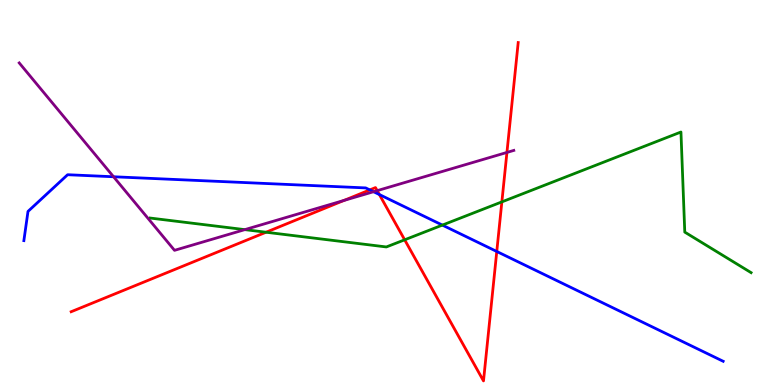[{'lines': ['blue', 'red'], 'intersections': [{'x': 4.77, 'y': 5.07}, {'x': 4.9, 'y': 4.95}, {'x': 6.41, 'y': 3.47}]}, {'lines': ['green', 'red'], 'intersections': [{'x': 3.43, 'y': 3.97}, {'x': 5.22, 'y': 3.77}, {'x': 6.48, 'y': 4.76}]}, {'lines': ['purple', 'red'], 'intersections': [{'x': 4.44, 'y': 4.79}, {'x': 4.87, 'y': 5.05}, {'x': 6.54, 'y': 6.04}]}, {'lines': ['blue', 'green'], 'intersections': [{'x': 5.71, 'y': 4.15}]}, {'lines': ['blue', 'purple'], 'intersections': [{'x': 1.47, 'y': 5.41}, {'x': 4.82, 'y': 5.02}]}, {'lines': ['green', 'purple'], 'intersections': [{'x': 3.16, 'y': 4.04}]}]